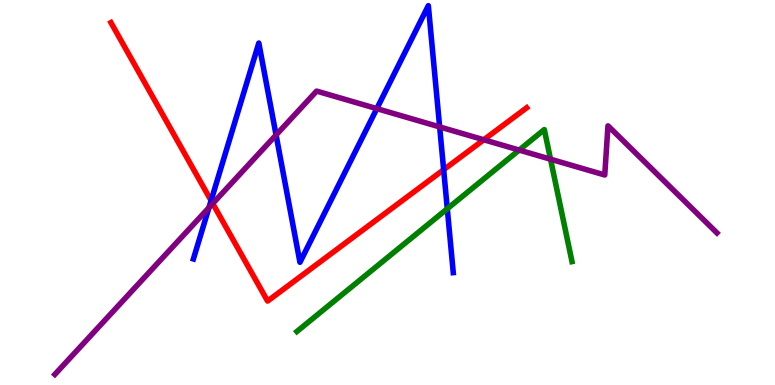[{'lines': ['blue', 'red'], 'intersections': [{'x': 2.72, 'y': 4.79}, {'x': 5.72, 'y': 5.59}]}, {'lines': ['green', 'red'], 'intersections': []}, {'lines': ['purple', 'red'], 'intersections': [{'x': 2.74, 'y': 4.71}, {'x': 6.24, 'y': 6.37}]}, {'lines': ['blue', 'green'], 'intersections': [{'x': 5.77, 'y': 4.58}]}, {'lines': ['blue', 'purple'], 'intersections': [{'x': 2.7, 'y': 4.61}, {'x': 3.56, 'y': 6.49}, {'x': 4.86, 'y': 7.18}, {'x': 5.67, 'y': 6.7}]}, {'lines': ['green', 'purple'], 'intersections': [{'x': 6.7, 'y': 6.1}, {'x': 7.1, 'y': 5.86}]}]